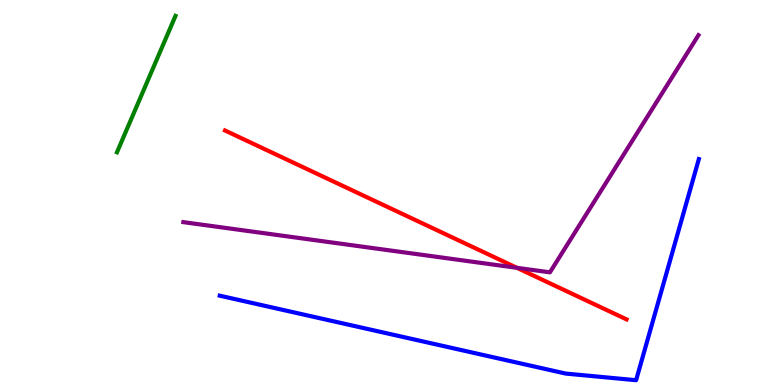[{'lines': ['blue', 'red'], 'intersections': []}, {'lines': ['green', 'red'], 'intersections': []}, {'lines': ['purple', 'red'], 'intersections': [{'x': 6.67, 'y': 3.04}]}, {'lines': ['blue', 'green'], 'intersections': []}, {'lines': ['blue', 'purple'], 'intersections': []}, {'lines': ['green', 'purple'], 'intersections': []}]